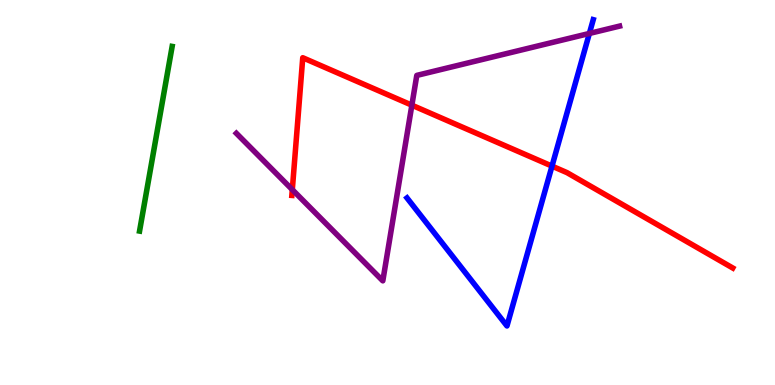[{'lines': ['blue', 'red'], 'intersections': [{'x': 7.12, 'y': 5.69}]}, {'lines': ['green', 'red'], 'intersections': []}, {'lines': ['purple', 'red'], 'intersections': [{'x': 3.77, 'y': 5.07}, {'x': 5.31, 'y': 7.27}]}, {'lines': ['blue', 'green'], 'intersections': []}, {'lines': ['blue', 'purple'], 'intersections': [{'x': 7.6, 'y': 9.13}]}, {'lines': ['green', 'purple'], 'intersections': []}]